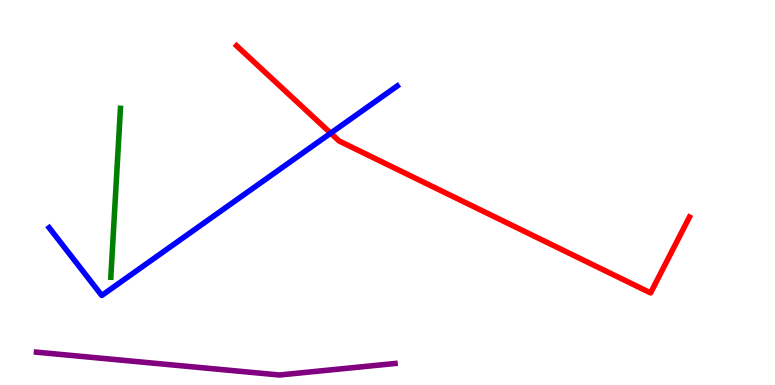[{'lines': ['blue', 'red'], 'intersections': [{'x': 4.27, 'y': 6.54}]}, {'lines': ['green', 'red'], 'intersections': []}, {'lines': ['purple', 'red'], 'intersections': []}, {'lines': ['blue', 'green'], 'intersections': []}, {'lines': ['blue', 'purple'], 'intersections': []}, {'lines': ['green', 'purple'], 'intersections': []}]